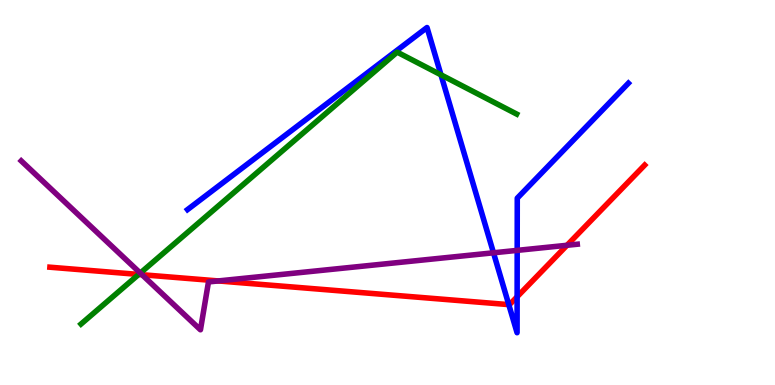[{'lines': ['blue', 'red'], 'intersections': [{'x': 6.56, 'y': 2.09}, {'x': 6.67, 'y': 2.29}]}, {'lines': ['green', 'red'], 'intersections': [{'x': 1.79, 'y': 2.87}]}, {'lines': ['purple', 'red'], 'intersections': [{'x': 1.83, 'y': 2.86}, {'x': 2.82, 'y': 2.7}, {'x': 7.32, 'y': 3.63}]}, {'lines': ['blue', 'green'], 'intersections': [{'x': 5.69, 'y': 8.06}]}, {'lines': ['blue', 'purple'], 'intersections': [{'x': 6.37, 'y': 3.43}, {'x': 6.67, 'y': 3.5}]}, {'lines': ['green', 'purple'], 'intersections': [{'x': 1.81, 'y': 2.91}]}]